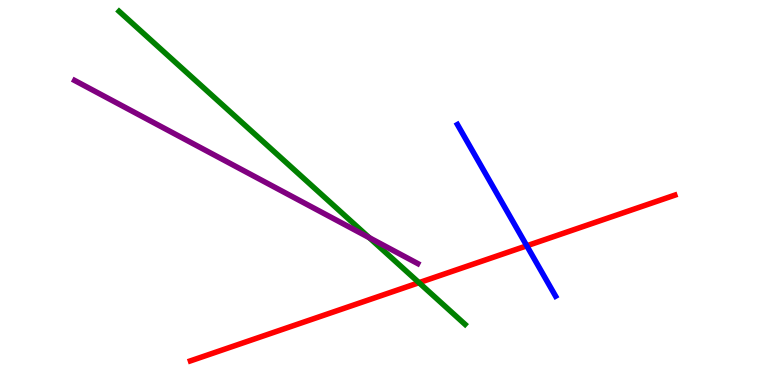[{'lines': ['blue', 'red'], 'intersections': [{'x': 6.8, 'y': 3.62}]}, {'lines': ['green', 'red'], 'intersections': [{'x': 5.41, 'y': 2.66}]}, {'lines': ['purple', 'red'], 'intersections': []}, {'lines': ['blue', 'green'], 'intersections': []}, {'lines': ['blue', 'purple'], 'intersections': []}, {'lines': ['green', 'purple'], 'intersections': [{'x': 4.76, 'y': 3.83}]}]